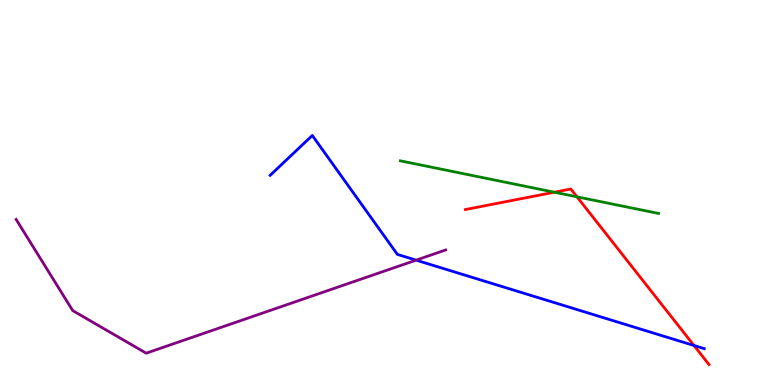[{'lines': ['blue', 'red'], 'intersections': [{'x': 8.95, 'y': 1.03}]}, {'lines': ['green', 'red'], 'intersections': [{'x': 7.15, 'y': 5.01}, {'x': 7.44, 'y': 4.89}]}, {'lines': ['purple', 'red'], 'intersections': []}, {'lines': ['blue', 'green'], 'intersections': []}, {'lines': ['blue', 'purple'], 'intersections': [{'x': 5.37, 'y': 3.24}]}, {'lines': ['green', 'purple'], 'intersections': []}]